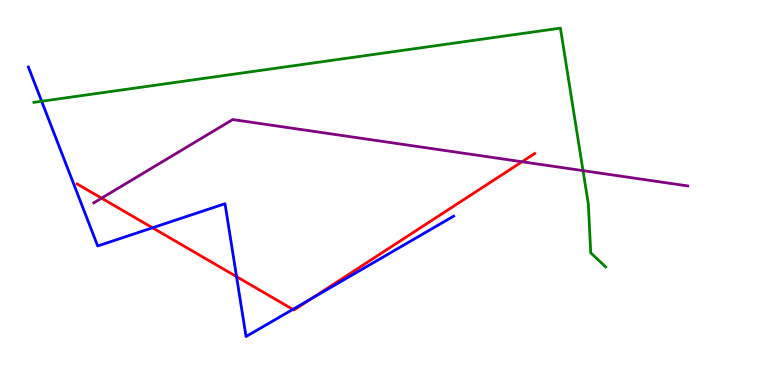[{'lines': ['blue', 'red'], 'intersections': [{'x': 1.97, 'y': 4.08}, {'x': 3.05, 'y': 2.81}, {'x': 3.78, 'y': 1.96}, {'x': 4.02, 'y': 2.25}]}, {'lines': ['green', 'red'], 'intersections': []}, {'lines': ['purple', 'red'], 'intersections': [{'x': 1.31, 'y': 4.85}, {'x': 6.74, 'y': 5.8}]}, {'lines': ['blue', 'green'], 'intersections': [{'x': 0.537, 'y': 7.37}]}, {'lines': ['blue', 'purple'], 'intersections': []}, {'lines': ['green', 'purple'], 'intersections': [{'x': 7.52, 'y': 5.57}]}]